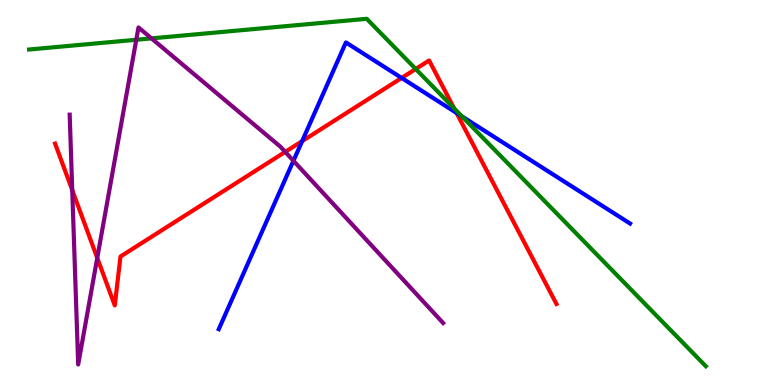[{'lines': ['blue', 'red'], 'intersections': [{'x': 3.9, 'y': 6.33}, {'x': 5.18, 'y': 7.98}, {'x': 5.89, 'y': 7.07}]}, {'lines': ['green', 'red'], 'intersections': [{'x': 5.36, 'y': 8.21}, {'x': 5.86, 'y': 7.19}]}, {'lines': ['purple', 'red'], 'intersections': [{'x': 0.932, 'y': 5.06}, {'x': 1.25, 'y': 3.3}, {'x': 3.68, 'y': 6.05}]}, {'lines': ['blue', 'green'], 'intersections': [{'x': 5.96, 'y': 6.98}]}, {'lines': ['blue', 'purple'], 'intersections': [{'x': 3.79, 'y': 5.82}]}, {'lines': ['green', 'purple'], 'intersections': [{'x': 1.76, 'y': 8.97}, {'x': 1.95, 'y': 9.0}]}]